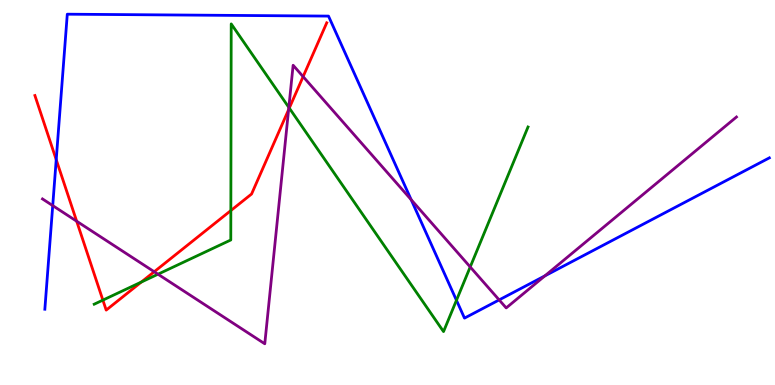[{'lines': ['blue', 'red'], 'intersections': [{'x': 0.725, 'y': 5.85}]}, {'lines': ['green', 'red'], 'intersections': [{'x': 1.33, 'y': 2.2}, {'x': 1.82, 'y': 2.67}, {'x': 2.98, 'y': 4.53}, {'x': 3.73, 'y': 7.19}]}, {'lines': ['purple', 'red'], 'intersections': [{'x': 0.989, 'y': 4.25}, {'x': 1.99, 'y': 2.94}, {'x': 3.72, 'y': 7.15}, {'x': 3.91, 'y': 8.01}]}, {'lines': ['blue', 'green'], 'intersections': [{'x': 5.89, 'y': 2.2}]}, {'lines': ['blue', 'purple'], 'intersections': [{'x': 0.68, 'y': 4.66}, {'x': 5.31, 'y': 4.81}, {'x': 6.44, 'y': 2.21}, {'x': 7.03, 'y': 2.83}]}, {'lines': ['green', 'purple'], 'intersections': [{'x': 2.04, 'y': 2.88}, {'x': 3.73, 'y': 7.21}, {'x': 6.07, 'y': 3.07}]}]